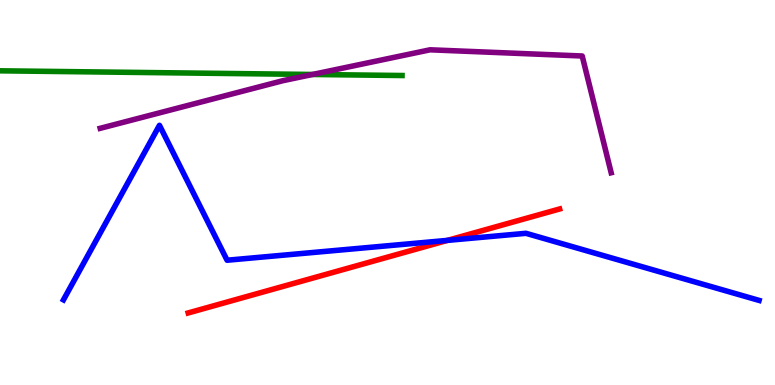[{'lines': ['blue', 'red'], 'intersections': [{'x': 5.77, 'y': 3.76}]}, {'lines': ['green', 'red'], 'intersections': []}, {'lines': ['purple', 'red'], 'intersections': []}, {'lines': ['blue', 'green'], 'intersections': []}, {'lines': ['blue', 'purple'], 'intersections': []}, {'lines': ['green', 'purple'], 'intersections': [{'x': 4.03, 'y': 8.07}]}]